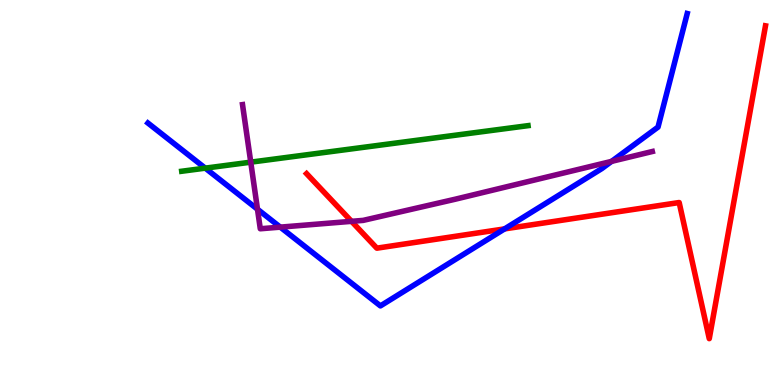[{'lines': ['blue', 'red'], 'intersections': [{'x': 6.51, 'y': 4.05}]}, {'lines': ['green', 'red'], 'intersections': []}, {'lines': ['purple', 'red'], 'intersections': [{'x': 4.54, 'y': 4.25}]}, {'lines': ['blue', 'green'], 'intersections': [{'x': 2.65, 'y': 5.63}]}, {'lines': ['blue', 'purple'], 'intersections': [{'x': 3.32, 'y': 4.57}, {'x': 3.62, 'y': 4.1}, {'x': 7.89, 'y': 5.81}]}, {'lines': ['green', 'purple'], 'intersections': [{'x': 3.24, 'y': 5.79}]}]